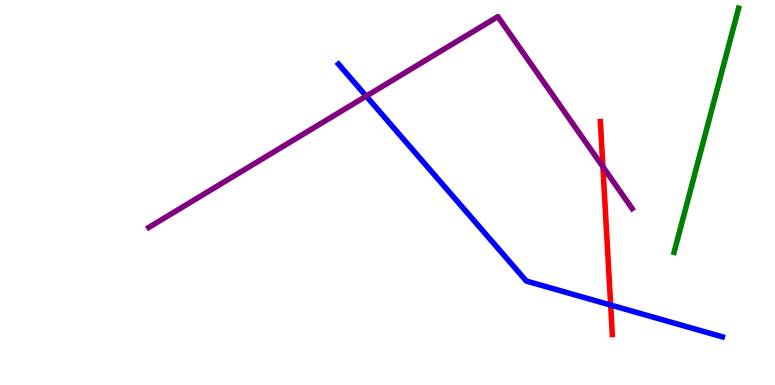[{'lines': ['blue', 'red'], 'intersections': [{'x': 7.88, 'y': 2.08}]}, {'lines': ['green', 'red'], 'intersections': []}, {'lines': ['purple', 'red'], 'intersections': [{'x': 7.78, 'y': 5.67}]}, {'lines': ['blue', 'green'], 'intersections': []}, {'lines': ['blue', 'purple'], 'intersections': [{'x': 4.73, 'y': 7.5}]}, {'lines': ['green', 'purple'], 'intersections': []}]